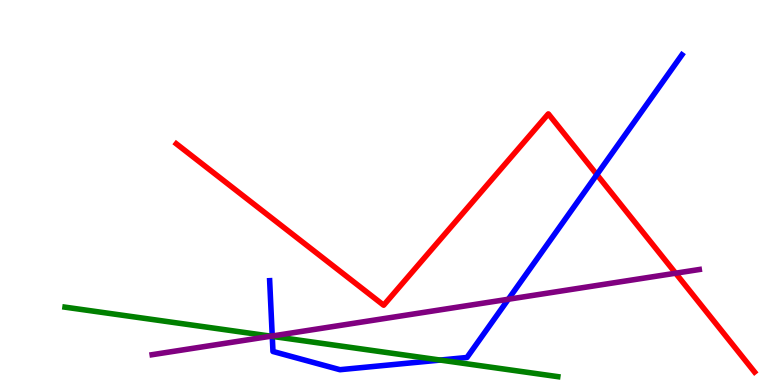[{'lines': ['blue', 'red'], 'intersections': [{'x': 7.7, 'y': 5.46}]}, {'lines': ['green', 'red'], 'intersections': []}, {'lines': ['purple', 'red'], 'intersections': [{'x': 8.72, 'y': 2.9}]}, {'lines': ['blue', 'green'], 'intersections': [{'x': 3.51, 'y': 1.26}, {'x': 5.68, 'y': 0.648}]}, {'lines': ['blue', 'purple'], 'intersections': [{'x': 3.51, 'y': 1.27}, {'x': 6.56, 'y': 2.23}]}, {'lines': ['green', 'purple'], 'intersections': [{'x': 3.5, 'y': 1.27}]}]